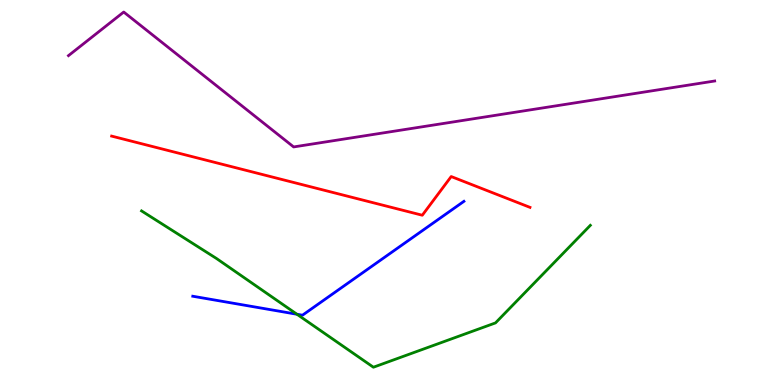[{'lines': ['blue', 'red'], 'intersections': []}, {'lines': ['green', 'red'], 'intersections': []}, {'lines': ['purple', 'red'], 'intersections': []}, {'lines': ['blue', 'green'], 'intersections': [{'x': 3.83, 'y': 1.84}]}, {'lines': ['blue', 'purple'], 'intersections': []}, {'lines': ['green', 'purple'], 'intersections': []}]